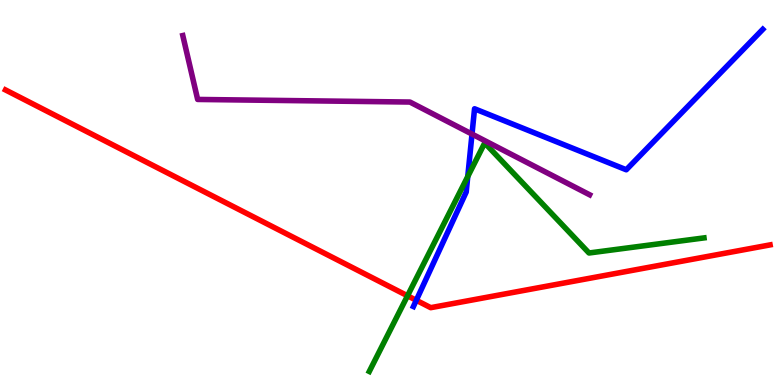[{'lines': ['blue', 'red'], 'intersections': [{'x': 5.37, 'y': 2.2}]}, {'lines': ['green', 'red'], 'intersections': [{'x': 5.26, 'y': 2.32}]}, {'lines': ['purple', 'red'], 'intersections': []}, {'lines': ['blue', 'green'], 'intersections': [{'x': 6.04, 'y': 5.41}]}, {'lines': ['blue', 'purple'], 'intersections': [{'x': 6.09, 'y': 6.52}]}, {'lines': ['green', 'purple'], 'intersections': []}]